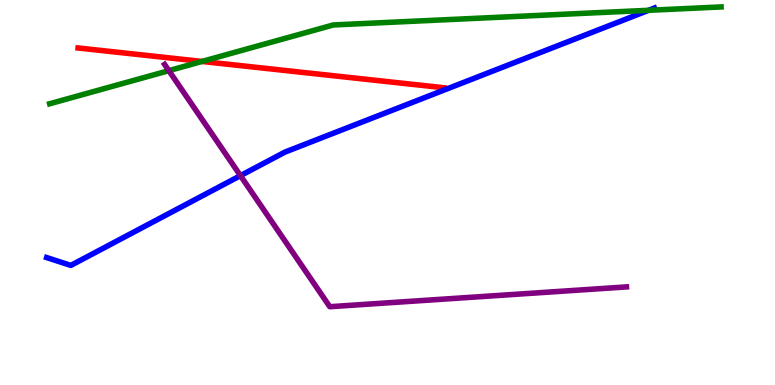[{'lines': ['blue', 'red'], 'intersections': []}, {'lines': ['green', 'red'], 'intersections': [{'x': 2.61, 'y': 8.4}]}, {'lines': ['purple', 'red'], 'intersections': []}, {'lines': ['blue', 'green'], 'intersections': [{'x': 8.37, 'y': 9.73}]}, {'lines': ['blue', 'purple'], 'intersections': [{'x': 3.1, 'y': 5.44}]}, {'lines': ['green', 'purple'], 'intersections': [{'x': 2.18, 'y': 8.16}]}]